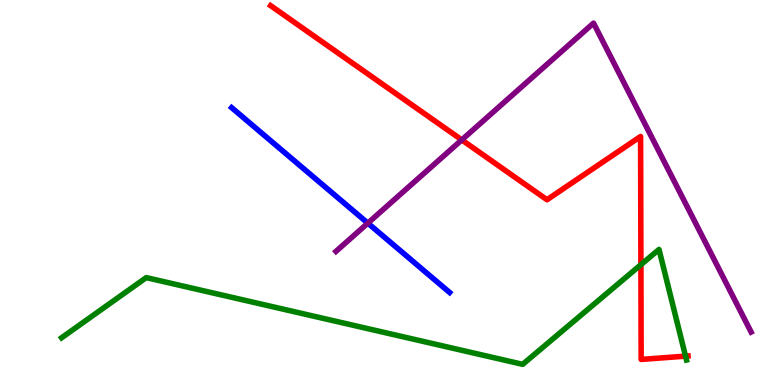[{'lines': ['blue', 'red'], 'intersections': []}, {'lines': ['green', 'red'], 'intersections': [{'x': 8.27, 'y': 3.13}, {'x': 8.85, 'y': 0.75}]}, {'lines': ['purple', 'red'], 'intersections': [{'x': 5.96, 'y': 6.37}]}, {'lines': ['blue', 'green'], 'intersections': []}, {'lines': ['blue', 'purple'], 'intersections': [{'x': 4.75, 'y': 4.2}]}, {'lines': ['green', 'purple'], 'intersections': []}]